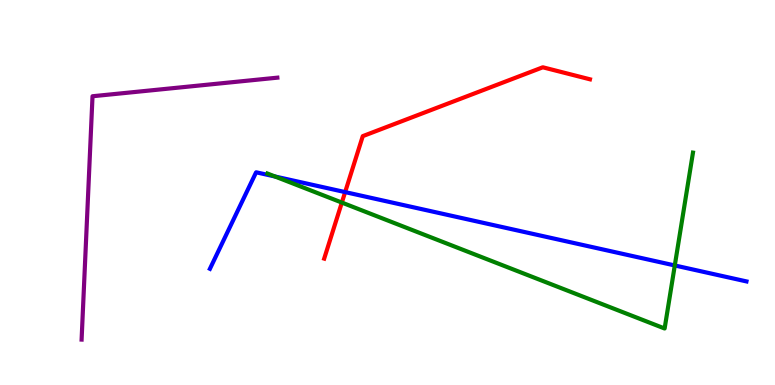[{'lines': ['blue', 'red'], 'intersections': [{'x': 4.45, 'y': 5.01}]}, {'lines': ['green', 'red'], 'intersections': [{'x': 4.41, 'y': 4.74}]}, {'lines': ['purple', 'red'], 'intersections': []}, {'lines': ['blue', 'green'], 'intersections': [{'x': 3.55, 'y': 5.42}, {'x': 8.71, 'y': 3.1}]}, {'lines': ['blue', 'purple'], 'intersections': []}, {'lines': ['green', 'purple'], 'intersections': []}]